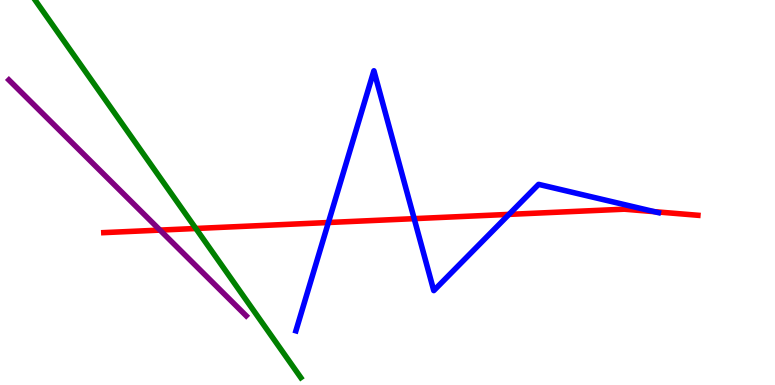[{'lines': ['blue', 'red'], 'intersections': [{'x': 4.24, 'y': 4.22}, {'x': 5.34, 'y': 4.32}, {'x': 6.57, 'y': 4.43}, {'x': 8.44, 'y': 4.5}]}, {'lines': ['green', 'red'], 'intersections': [{'x': 2.53, 'y': 4.07}]}, {'lines': ['purple', 'red'], 'intersections': [{'x': 2.06, 'y': 4.02}]}, {'lines': ['blue', 'green'], 'intersections': []}, {'lines': ['blue', 'purple'], 'intersections': []}, {'lines': ['green', 'purple'], 'intersections': []}]